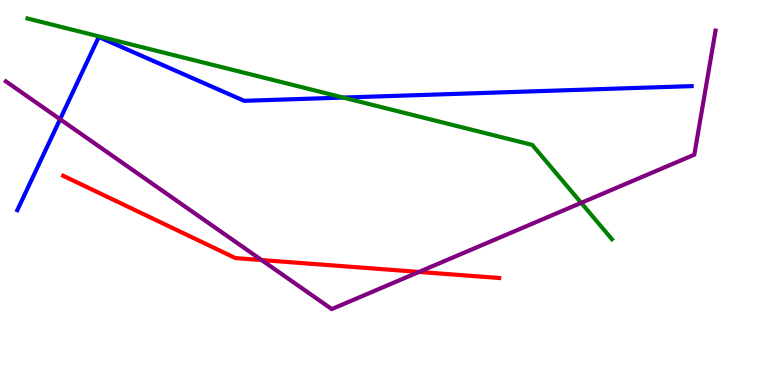[{'lines': ['blue', 'red'], 'intersections': []}, {'lines': ['green', 'red'], 'intersections': []}, {'lines': ['purple', 'red'], 'intersections': [{'x': 3.38, 'y': 3.25}, {'x': 5.41, 'y': 2.94}]}, {'lines': ['blue', 'green'], 'intersections': [{'x': 4.43, 'y': 7.47}]}, {'lines': ['blue', 'purple'], 'intersections': [{'x': 0.775, 'y': 6.9}]}, {'lines': ['green', 'purple'], 'intersections': [{'x': 7.5, 'y': 4.73}]}]